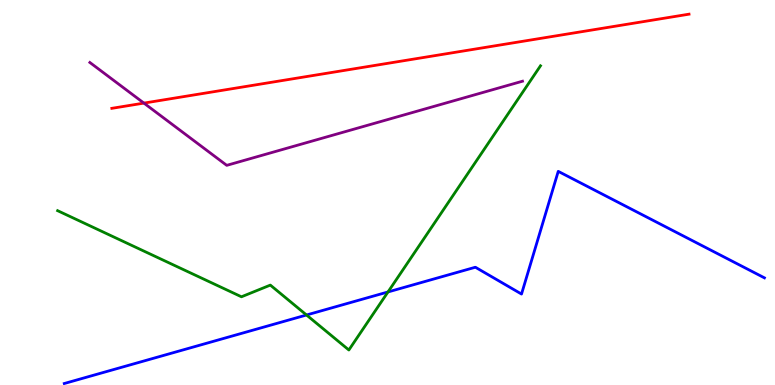[{'lines': ['blue', 'red'], 'intersections': []}, {'lines': ['green', 'red'], 'intersections': []}, {'lines': ['purple', 'red'], 'intersections': [{'x': 1.86, 'y': 7.32}]}, {'lines': ['blue', 'green'], 'intersections': [{'x': 3.96, 'y': 1.82}, {'x': 5.01, 'y': 2.42}]}, {'lines': ['blue', 'purple'], 'intersections': []}, {'lines': ['green', 'purple'], 'intersections': []}]